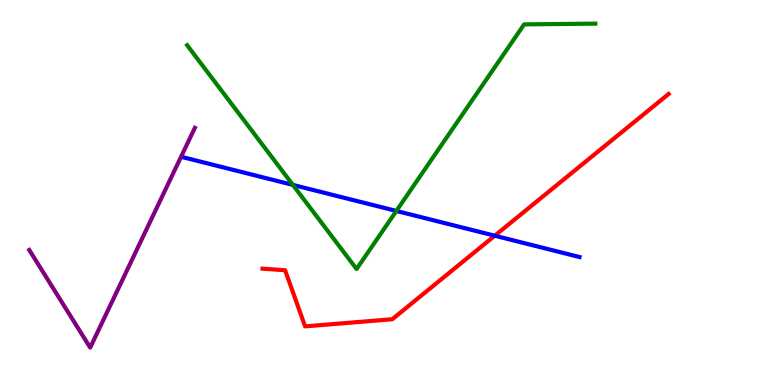[{'lines': ['blue', 'red'], 'intersections': [{'x': 6.38, 'y': 3.88}]}, {'lines': ['green', 'red'], 'intersections': []}, {'lines': ['purple', 'red'], 'intersections': []}, {'lines': ['blue', 'green'], 'intersections': [{'x': 3.78, 'y': 5.2}, {'x': 5.11, 'y': 4.52}]}, {'lines': ['blue', 'purple'], 'intersections': []}, {'lines': ['green', 'purple'], 'intersections': []}]